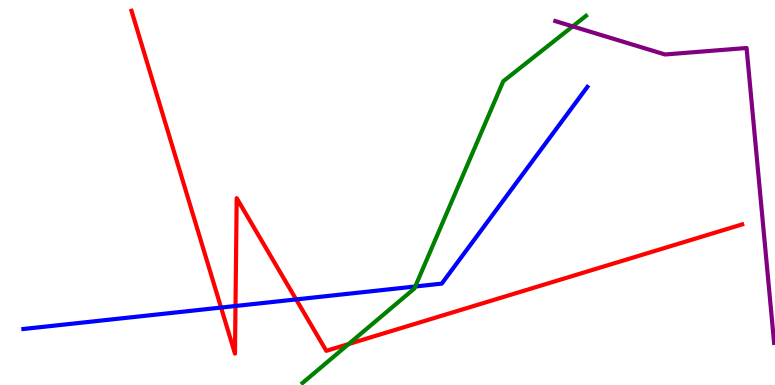[{'lines': ['blue', 'red'], 'intersections': [{'x': 2.85, 'y': 2.01}, {'x': 3.04, 'y': 2.05}, {'x': 3.82, 'y': 2.22}]}, {'lines': ['green', 'red'], 'intersections': [{'x': 4.5, 'y': 1.06}]}, {'lines': ['purple', 'red'], 'intersections': []}, {'lines': ['blue', 'green'], 'intersections': [{'x': 5.36, 'y': 2.56}]}, {'lines': ['blue', 'purple'], 'intersections': []}, {'lines': ['green', 'purple'], 'intersections': [{'x': 7.39, 'y': 9.31}]}]